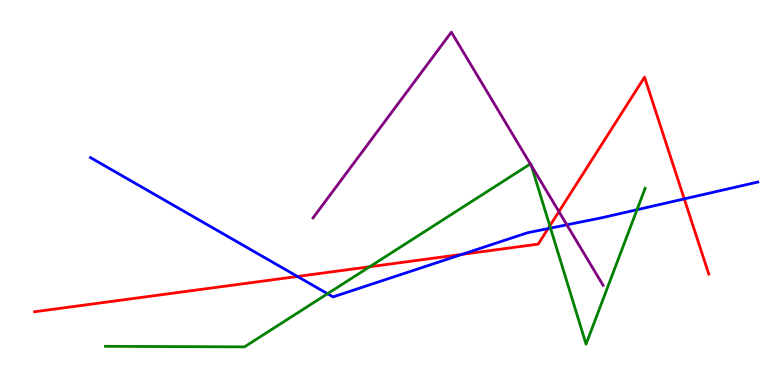[{'lines': ['blue', 'red'], 'intersections': [{'x': 3.84, 'y': 2.82}, {'x': 5.96, 'y': 3.39}, {'x': 7.07, 'y': 4.06}, {'x': 8.83, 'y': 4.83}]}, {'lines': ['green', 'red'], 'intersections': [{'x': 4.77, 'y': 3.07}, {'x': 7.09, 'y': 4.13}]}, {'lines': ['purple', 'red'], 'intersections': [{'x': 7.21, 'y': 4.5}]}, {'lines': ['blue', 'green'], 'intersections': [{'x': 4.23, 'y': 2.37}, {'x': 7.1, 'y': 4.08}, {'x': 8.22, 'y': 4.55}]}, {'lines': ['blue', 'purple'], 'intersections': [{'x': 7.31, 'y': 4.16}]}, {'lines': ['green', 'purple'], 'intersections': [{'x': 6.84, 'y': 5.74}, {'x': 6.86, 'y': 5.7}]}]